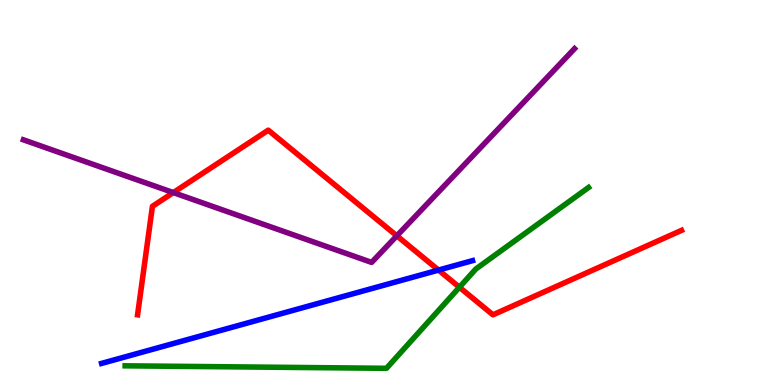[{'lines': ['blue', 'red'], 'intersections': [{'x': 5.66, 'y': 2.99}]}, {'lines': ['green', 'red'], 'intersections': [{'x': 5.93, 'y': 2.54}]}, {'lines': ['purple', 'red'], 'intersections': [{'x': 2.24, 'y': 5.0}, {'x': 5.12, 'y': 3.87}]}, {'lines': ['blue', 'green'], 'intersections': []}, {'lines': ['blue', 'purple'], 'intersections': []}, {'lines': ['green', 'purple'], 'intersections': []}]